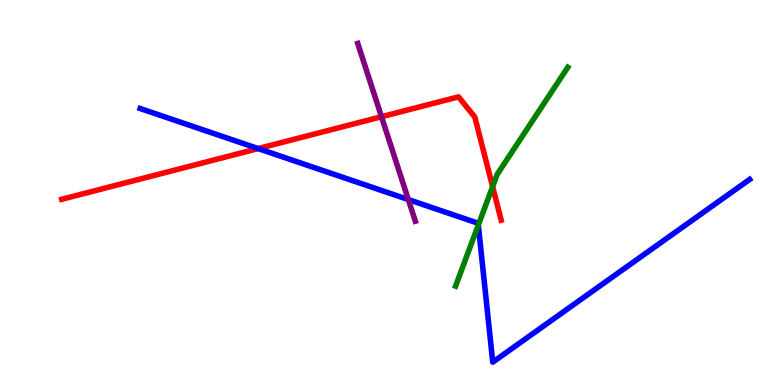[{'lines': ['blue', 'red'], 'intersections': [{'x': 3.33, 'y': 6.14}]}, {'lines': ['green', 'red'], 'intersections': [{'x': 6.36, 'y': 5.15}]}, {'lines': ['purple', 'red'], 'intersections': [{'x': 4.92, 'y': 6.97}]}, {'lines': ['blue', 'green'], 'intersections': [{'x': 6.17, 'y': 4.15}]}, {'lines': ['blue', 'purple'], 'intersections': [{'x': 5.27, 'y': 4.82}]}, {'lines': ['green', 'purple'], 'intersections': []}]